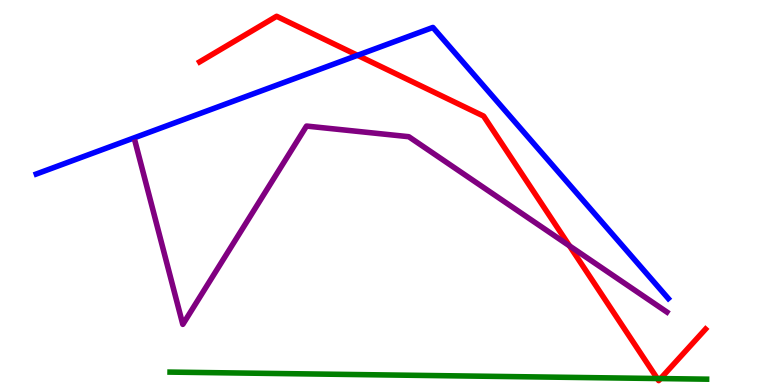[{'lines': ['blue', 'red'], 'intersections': [{'x': 4.61, 'y': 8.56}]}, {'lines': ['green', 'red'], 'intersections': [{'x': 8.48, 'y': 0.168}, {'x': 8.52, 'y': 0.167}]}, {'lines': ['purple', 'red'], 'intersections': [{'x': 7.35, 'y': 3.61}]}, {'lines': ['blue', 'green'], 'intersections': []}, {'lines': ['blue', 'purple'], 'intersections': []}, {'lines': ['green', 'purple'], 'intersections': []}]